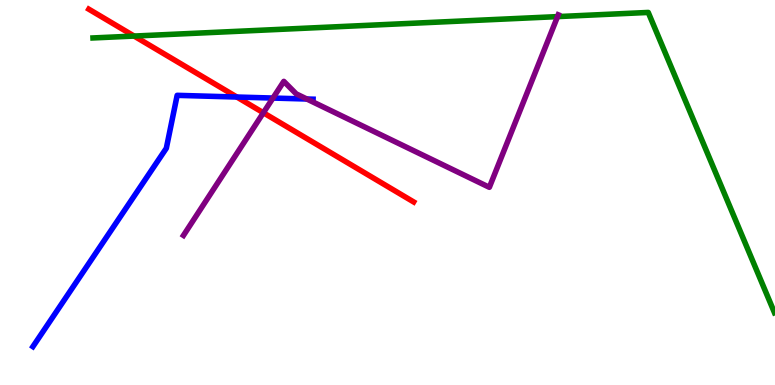[{'lines': ['blue', 'red'], 'intersections': [{'x': 3.06, 'y': 7.48}]}, {'lines': ['green', 'red'], 'intersections': [{'x': 1.73, 'y': 9.06}]}, {'lines': ['purple', 'red'], 'intersections': [{'x': 3.4, 'y': 7.07}]}, {'lines': ['blue', 'green'], 'intersections': []}, {'lines': ['blue', 'purple'], 'intersections': [{'x': 3.52, 'y': 7.45}, {'x': 3.96, 'y': 7.43}]}, {'lines': ['green', 'purple'], 'intersections': [{'x': 7.19, 'y': 9.57}]}]